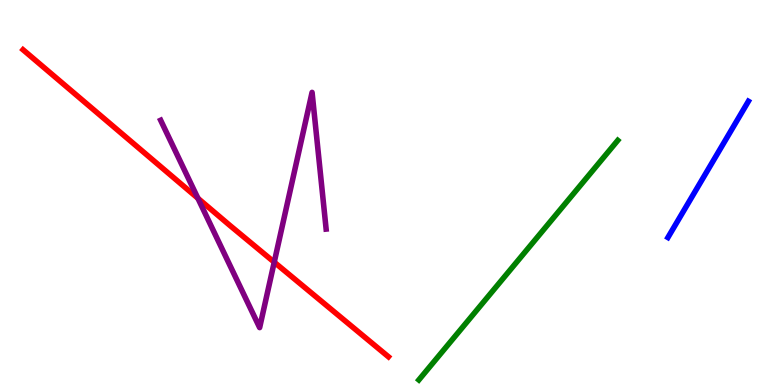[{'lines': ['blue', 'red'], 'intersections': []}, {'lines': ['green', 'red'], 'intersections': []}, {'lines': ['purple', 'red'], 'intersections': [{'x': 2.55, 'y': 4.85}, {'x': 3.54, 'y': 3.19}]}, {'lines': ['blue', 'green'], 'intersections': []}, {'lines': ['blue', 'purple'], 'intersections': []}, {'lines': ['green', 'purple'], 'intersections': []}]